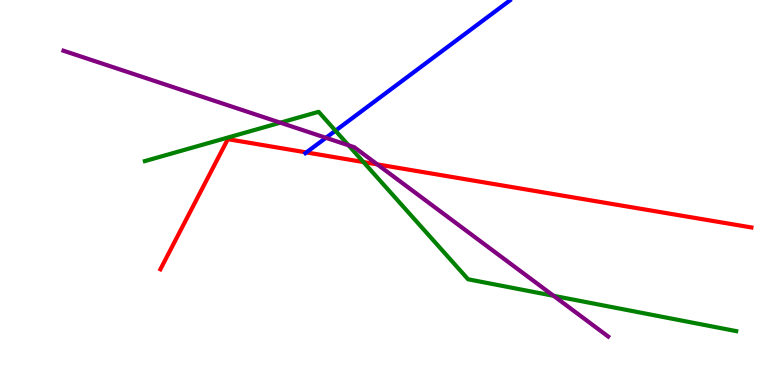[{'lines': ['blue', 'red'], 'intersections': [{'x': 3.95, 'y': 6.04}]}, {'lines': ['green', 'red'], 'intersections': [{'x': 4.69, 'y': 5.79}]}, {'lines': ['purple', 'red'], 'intersections': [{'x': 4.87, 'y': 5.73}]}, {'lines': ['blue', 'green'], 'intersections': [{'x': 4.33, 'y': 6.61}]}, {'lines': ['blue', 'purple'], 'intersections': [{'x': 4.21, 'y': 6.42}]}, {'lines': ['green', 'purple'], 'intersections': [{'x': 3.62, 'y': 6.81}, {'x': 4.5, 'y': 6.23}, {'x': 7.14, 'y': 2.32}]}]